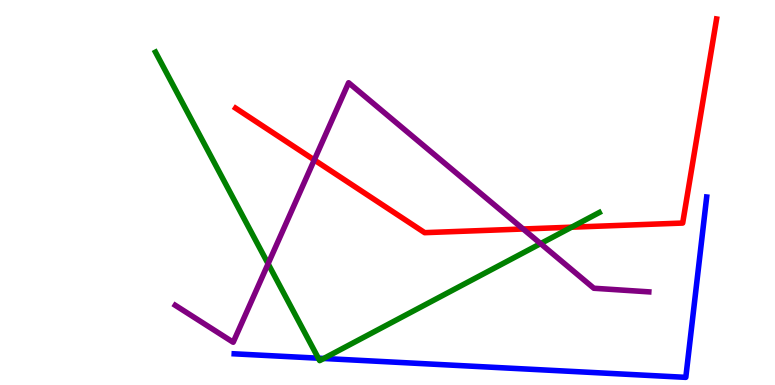[{'lines': ['blue', 'red'], 'intersections': []}, {'lines': ['green', 'red'], 'intersections': [{'x': 7.38, 'y': 4.1}]}, {'lines': ['purple', 'red'], 'intersections': [{'x': 4.06, 'y': 5.85}, {'x': 6.75, 'y': 4.05}]}, {'lines': ['blue', 'green'], 'intersections': [{'x': 4.11, 'y': 0.696}, {'x': 4.18, 'y': 0.689}]}, {'lines': ['blue', 'purple'], 'intersections': []}, {'lines': ['green', 'purple'], 'intersections': [{'x': 3.46, 'y': 3.15}, {'x': 6.98, 'y': 3.67}]}]